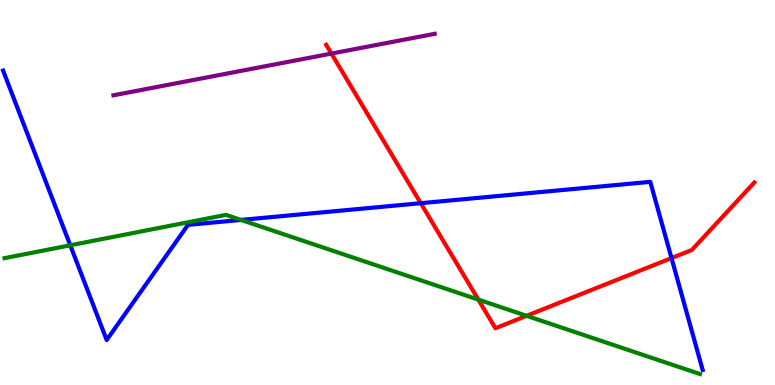[{'lines': ['blue', 'red'], 'intersections': [{'x': 5.43, 'y': 4.72}, {'x': 8.66, 'y': 3.3}]}, {'lines': ['green', 'red'], 'intersections': [{'x': 6.17, 'y': 2.22}, {'x': 6.79, 'y': 1.8}]}, {'lines': ['purple', 'red'], 'intersections': [{'x': 4.28, 'y': 8.61}]}, {'lines': ['blue', 'green'], 'intersections': [{'x': 0.907, 'y': 3.63}, {'x': 3.11, 'y': 4.29}]}, {'lines': ['blue', 'purple'], 'intersections': []}, {'lines': ['green', 'purple'], 'intersections': []}]